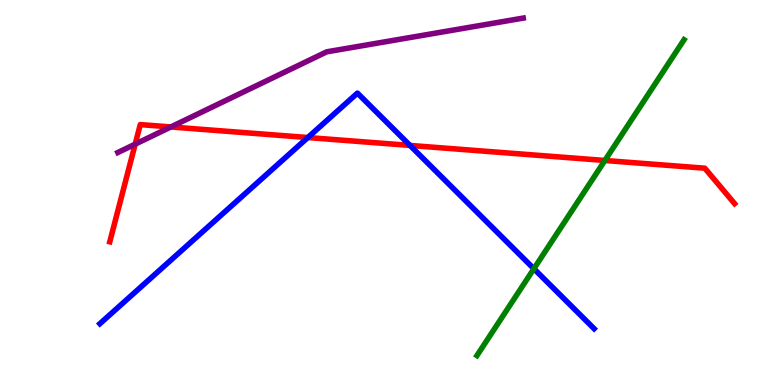[{'lines': ['blue', 'red'], 'intersections': [{'x': 3.97, 'y': 6.43}, {'x': 5.29, 'y': 6.22}]}, {'lines': ['green', 'red'], 'intersections': [{'x': 7.8, 'y': 5.83}]}, {'lines': ['purple', 'red'], 'intersections': [{'x': 1.74, 'y': 6.26}, {'x': 2.2, 'y': 6.7}]}, {'lines': ['blue', 'green'], 'intersections': [{'x': 6.89, 'y': 3.02}]}, {'lines': ['blue', 'purple'], 'intersections': []}, {'lines': ['green', 'purple'], 'intersections': []}]